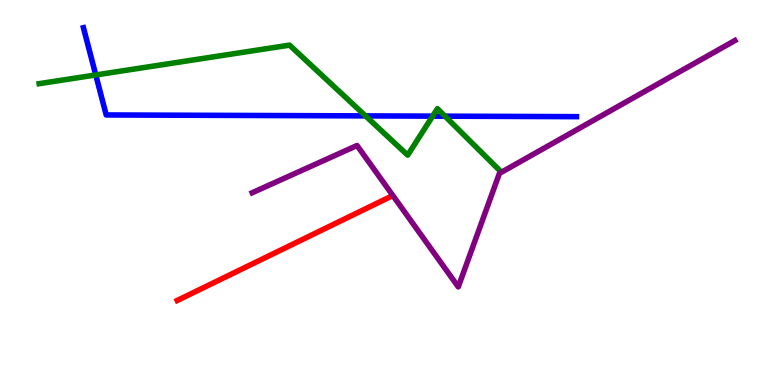[{'lines': ['blue', 'red'], 'intersections': []}, {'lines': ['green', 'red'], 'intersections': []}, {'lines': ['purple', 'red'], 'intersections': []}, {'lines': ['blue', 'green'], 'intersections': [{'x': 1.24, 'y': 8.05}, {'x': 4.72, 'y': 6.99}, {'x': 5.58, 'y': 6.98}, {'x': 5.74, 'y': 6.98}]}, {'lines': ['blue', 'purple'], 'intersections': []}, {'lines': ['green', 'purple'], 'intersections': []}]